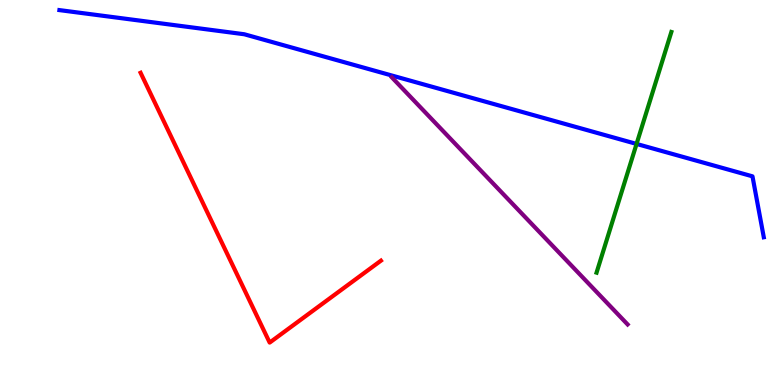[{'lines': ['blue', 'red'], 'intersections': []}, {'lines': ['green', 'red'], 'intersections': []}, {'lines': ['purple', 'red'], 'intersections': []}, {'lines': ['blue', 'green'], 'intersections': [{'x': 8.21, 'y': 6.26}]}, {'lines': ['blue', 'purple'], 'intersections': []}, {'lines': ['green', 'purple'], 'intersections': []}]